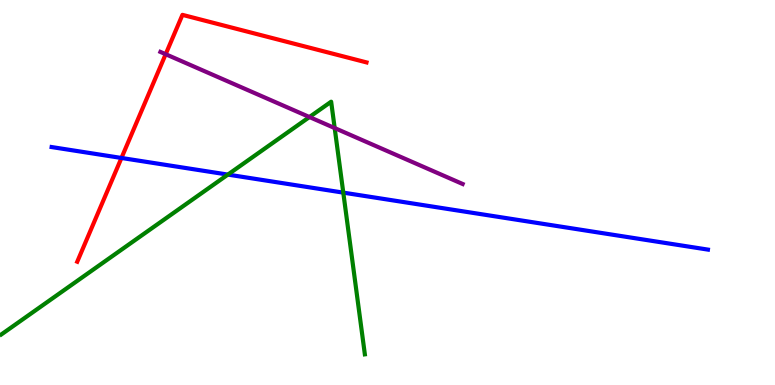[{'lines': ['blue', 'red'], 'intersections': [{'x': 1.57, 'y': 5.9}]}, {'lines': ['green', 'red'], 'intersections': []}, {'lines': ['purple', 'red'], 'intersections': [{'x': 2.14, 'y': 8.59}]}, {'lines': ['blue', 'green'], 'intersections': [{'x': 2.94, 'y': 5.47}, {'x': 4.43, 'y': 5.0}]}, {'lines': ['blue', 'purple'], 'intersections': []}, {'lines': ['green', 'purple'], 'intersections': [{'x': 3.99, 'y': 6.96}, {'x': 4.32, 'y': 6.67}]}]